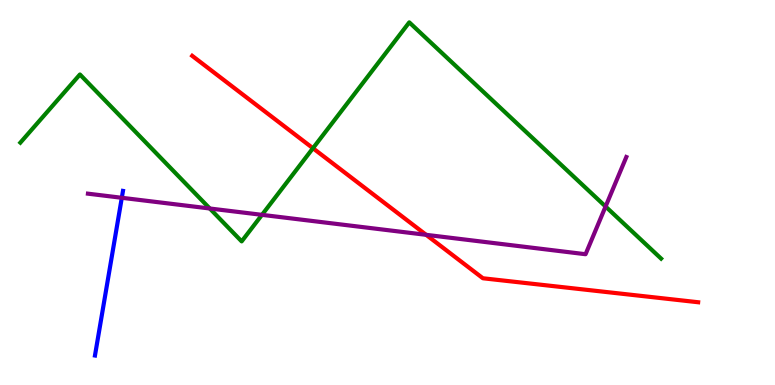[{'lines': ['blue', 'red'], 'intersections': []}, {'lines': ['green', 'red'], 'intersections': [{'x': 4.04, 'y': 6.15}]}, {'lines': ['purple', 'red'], 'intersections': [{'x': 5.5, 'y': 3.9}]}, {'lines': ['blue', 'green'], 'intersections': []}, {'lines': ['blue', 'purple'], 'intersections': [{'x': 1.57, 'y': 4.86}]}, {'lines': ['green', 'purple'], 'intersections': [{'x': 2.71, 'y': 4.58}, {'x': 3.38, 'y': 4.42}, {'x': 7.81, 'y': 4.64}]}]